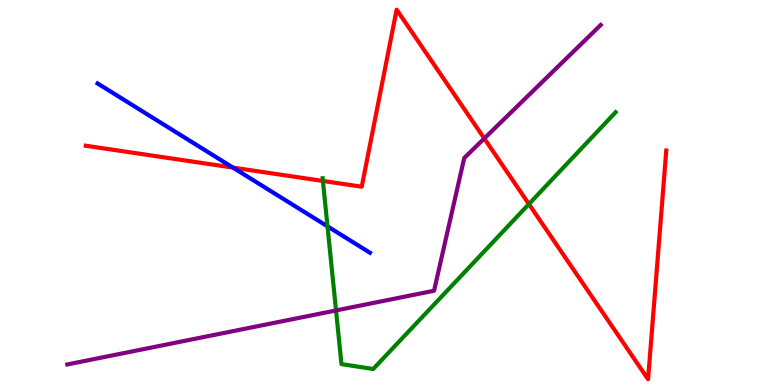[{'lines': ['blue', 'red'], 'intersections': [{'x': 3.01, 'y': 5.65}]}, {'lines': ['green', 'red'], 'intersections': [{'x': 4.17, 'y': 5.3}, {'x': 6.82, 'y': 4.7}]}, {'lines': ['purple', 'red'], 'intersections': [{'x': 6.25, 'y': 6.4}]}, {'lines': ['blue', 'green'], 'intersections': [{'x': 4.23, 'y': 4.12}]}, {'lines': ['blue', 'purple'], 'intersections': []}, {'lines': ['green', 'purple'], 'intersections': [{'x': 4.34, 'y': 1.94}]}]